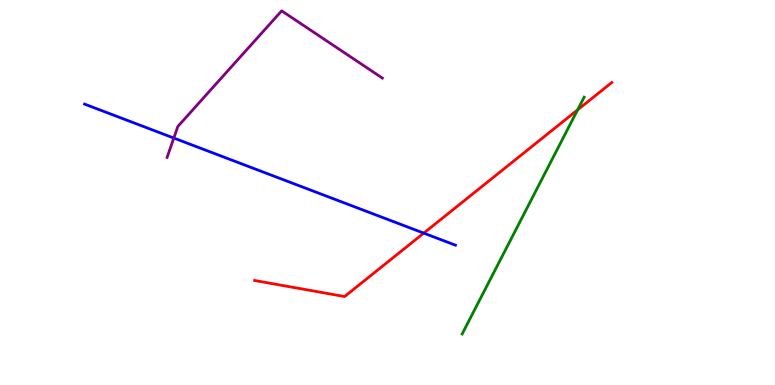[{'lines': ['blue', 'red'], 'intersections': [{'x': 5.47, 'y': 3.94}]}, {'lines': ['green', 'red'], 'intersections': [{'x': 7.45, 'y': 7.15}]}, {'lines': ['purple', 'red'], 'intersections': []}, {'lines': ['blue', 'green'], 'intersections': []}, {'lines': ['blue', 'purple'], 'intersections': [{'x': 2.24, 'y': 6.41}]}, {'lines': ['green', 'purple'], 'intersections': []}]